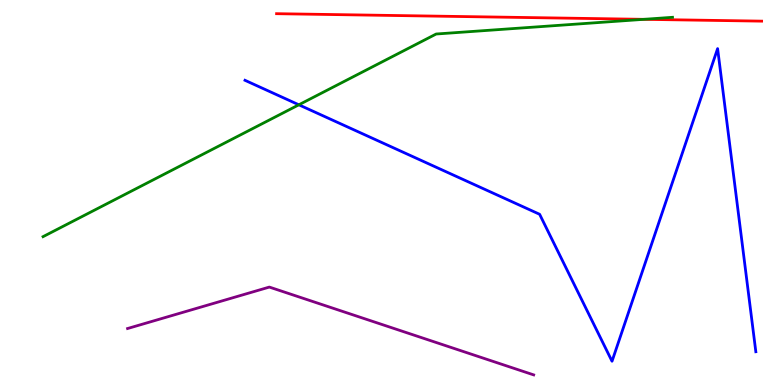[{'lines': ['blue', 'red'], 'intersections': []}, {'lines': ['green', 'red'], 'intersections': [{'x': 8.31, 'y': 9.5}]}, {'lines': ['purple', 'red'], 'intersections': []}, {'lines': ['blue', 'green'], 'intersections': [{'x': 3.86, 'y': 7.28}]}, {'lines': ['blue', 'purple'], 'intersections': []}, {'lines': ['green', 'purple'], 'intersections': []}]